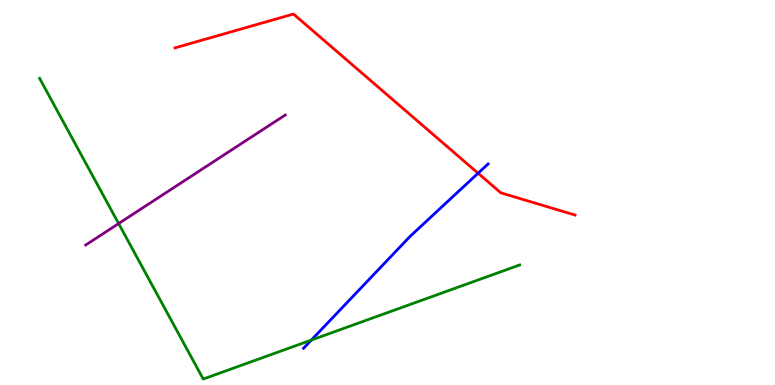[{'lines': ['blue', 'red'], 'intersections': [{'x': 6.17, 'y': 5.5}]}, {'lines': ['green', 'red'], 'intersections': []}, {'lines': ['purple', 'red'], 'intersections': []}, {'lines': ['blue', 'green'], 'intersections': [{'x': 4.02, 'y': 1.17}]}, {'lines': ['blue', 'purple'], 'intersections': []}, {'lines': ['green', 'purple'], 'intersections': [{'x': 1.53, 'y': 4.19}]}]